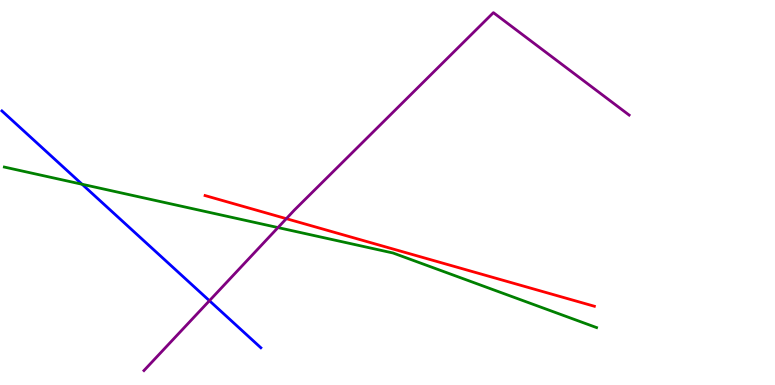[{'lines': ['blue', 'red'], 'intersections': []}, {'lines': ['green', 'red'], 'intersections': []}, {'lines': ['purple', 'red'], 'intersections': [{'x': 3.69, 'y': 4.32}]}, {'lines': ['blue', 'green'], 'intersections': [{'x': 1.06, 'y': 5.21}]}, {'lines': ['blue', 'purple'], 'intersections': [{'x': 2.7, 'y': 2.19}]}, {'lines': ['green', 'purple'], 'intersections': [{'x': 3.59, 'y': 4.09}]}]